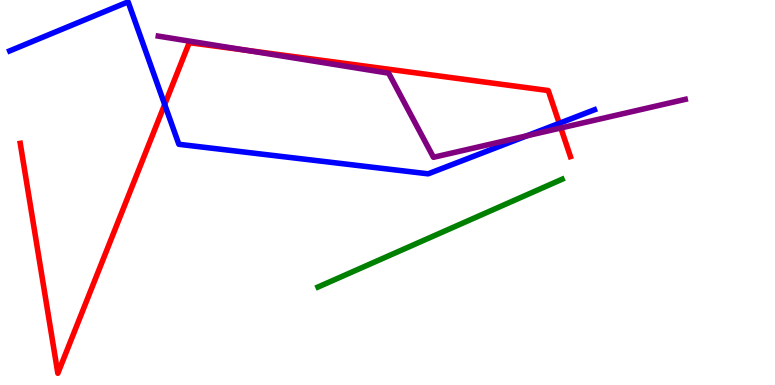[{'lines': ['blue', 'red'], 'intersections': [{'x': 2.13, 'y': 7.29}, {'x': 7.22, 'y': 6.8}]}, {'lines': ['green', 'red'], 'intersections': []}, {'lines': ['purple', 'red'], 'intersections': [{'x': 3.18, 'y': 8.7}, {'x': 7.24, 'y': 6.68}]}, {'lines': ['blue', 'green'], 'intersections': []}, {'lines': ['blue', 'purple'], 'intersections': [{'x': 6.8, 'y': 6.47}]}, {'lines': ['green', 'purple'], 'intersections': []}]